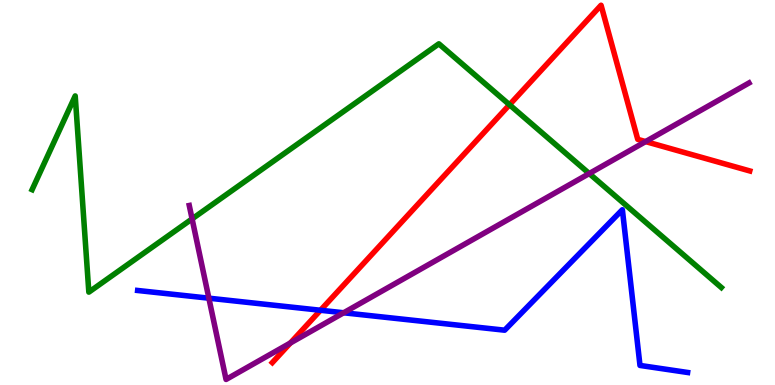[{'lines': ['blue', 'red'], 'intersections': [{'x': 4.14, 'y': 1.94}]}, {'lines': ['green', 'red'], 'intersections': [{'x': 6.57, 'y': 7.28}]}, {'lines': ['purple', 'red'], 'intersections': [{'x': 3.75, 'y': 1.09}, {'x': 8.33, 'y': 6.32}]}, {'lines': ['blue', 'green'], 'intersections': []}, {'lines': ['blue', 'purple'], 'intersections': [{'x': 2.7, 'y': 2.25}, {'x': 4.43, 'y': 1.88}]}, {'lines': ['green', 'purple'], 'intersections': [{'x': 2.48, 'y': 4.31}, {'x': 7.6, 'y': 5.49}]}]